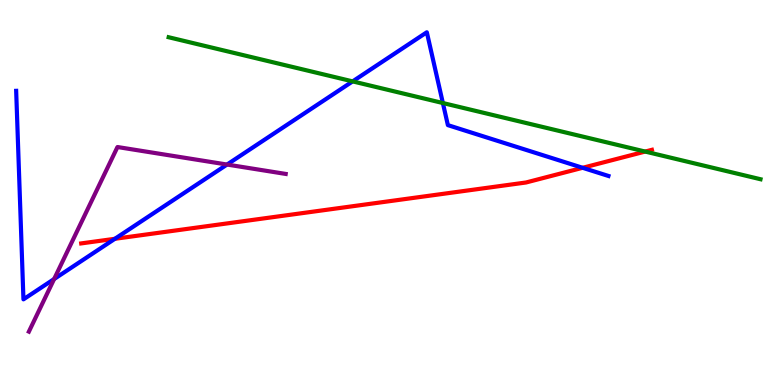[{'lines': ['blue', 'red'], 'intersections': [{'x': 1.48, 'y': 3.8}, {'x': 7.52, 'y': 5.64}]}, {'lines': ['green', 'red'], 'intersections': [{'x': 8.32, 'y': 6.06}]}, {'lines': ['purple', 'red'], 'intersections': []}, {'lines': ['blue', 'green'], 'intersections': [{'x': 4.55, 'y': 7.89}, {'x': 5.71, 'y': 7.32}]}, {'lines': ['blue', 'purple'], 'intersections': [{'x': 0.698, 'y': 2.75}, {'x': 2.93, 'y': 5.73}]}, {'lines': ['green', 'purple'], 'intersections': []}]